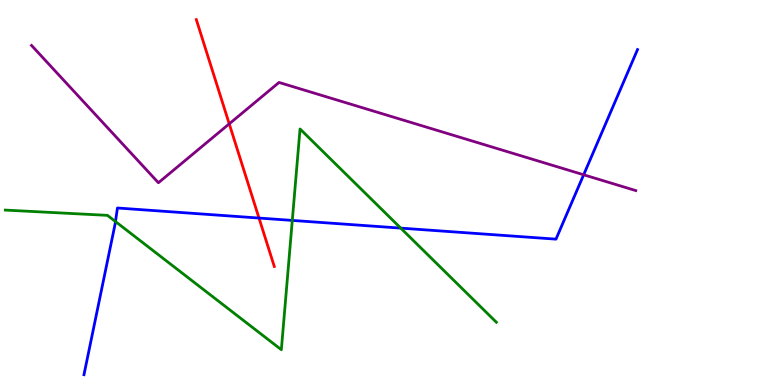[{'lines': ['blue', 'red'], 'intersections': [{'x': 3.34, 'y': 4.34}]}, {'lines': ['green', 'red'], 'intersections': []}, {'lines': ['purple', 'red'], 'intersections': [{'x': 2.96, 'y': 6.78}]}, {'lines': ['blue', 'green'], 'intersections': [{'x': 1.49, 'y': 4.25}, {'x': 3.77, 'y': 4.27}, {'x': 5.17, 'y': 4.07}]}, {'lines': ['blue', 'purple'], 'intersections': [{'x': 7.53, 'y': 5.46}]}, {'lines': ['green', 'purple'], 'intersections': []}]